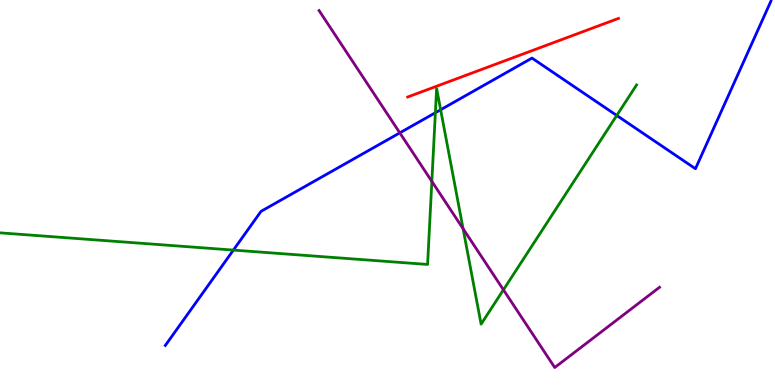[{'lines': ['blue', 'red'], 'intersections': []}, {'lines': ['green', 'red'], 'intersections': []}, {'lines': ['purple', 'red'], 'intersections': []}, {'lines': ['blue', 'green'], 'intersections': [{'x': 3.01, 'y': 3.5}, {'x': 5.62, 'y': 7.07}, {'x': 5.69, 'y': 7.15}, {'x': 7.96, 'y': 7.0}]}, {'lines': ['blue', 'purple'], 'intersections': [{'x': 5.16, 'y': 6.55}]}, {'lines': ['green', 'purple'], 'intersections': [{'x': 5.57, 'y': 5.29}, {'x': 5.98, 'y': 4.06}, {'x': 6.5, 'y': 2.47}]}]